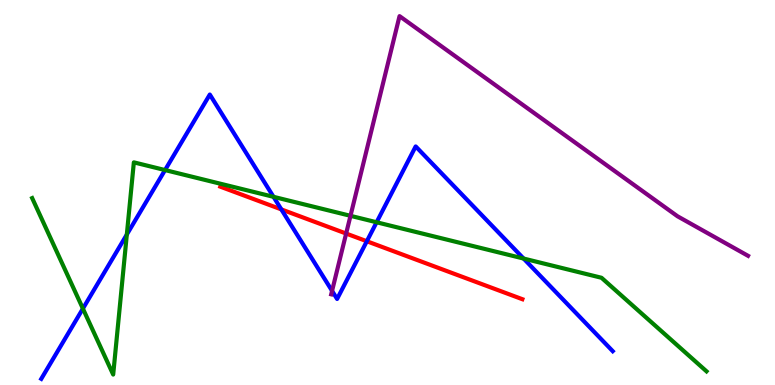[{'lines': ['blue', 'red'], 'intersections': [{'x': 3.63, 'y': 4.56}, {'x': 4.73, 'y': 3.73}]}, {'lines': ['green', 'red'], 'intersections': []}, {'lines': ['purple', 'red'], 'intersections': [{'x': 4.47, 'y': 3.93}]}, {'lines': ['blue', 'green'], 'intersections': [{'x': 1.07, 'y': 1.98}, {'x': 1.64, 'y': 3.91}, {'x': 2.13, 'y': 5.58}, {'x': 3.53, 'y': 4.89}, {'x': 4.86, 'y': 4.23}, {'x': 6.76, 'y': 3.28}]}, {'lines': ['blue', 'purple'], 'intersections': [{'x': 4.28, 'y': 2.45}]}, {'lines': ['green', 'purple'], 'intersections': [{'x': 4.52, 'y': 4.39}]}]